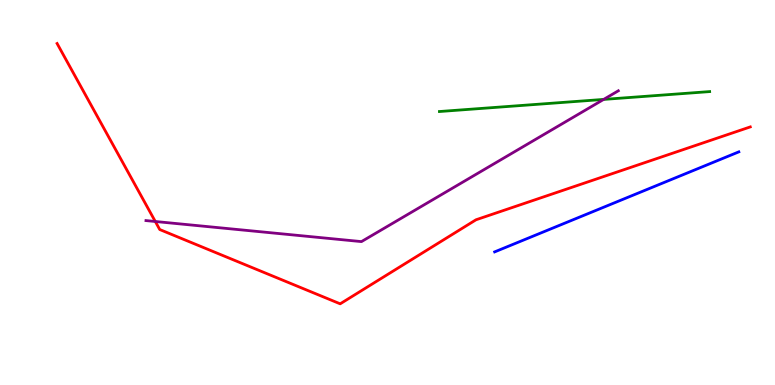[{'lines': ['blue', 'red'], 'intersections': []}, {'lines': ['green', 'red'], 'intersections': []}, {'lines': ['purple', 'red'], 'intersections': [{'x': 2.0, 'y': 4.25}]}, {'lines': ['blue', 'green'], 'intersections': []}, {'lines': ['blue', 'purple'], 'intersections': []}, {'lines': ['green', 'purple'], 'intersections': [{'x': 7.79, 'y': 7.42}]}]